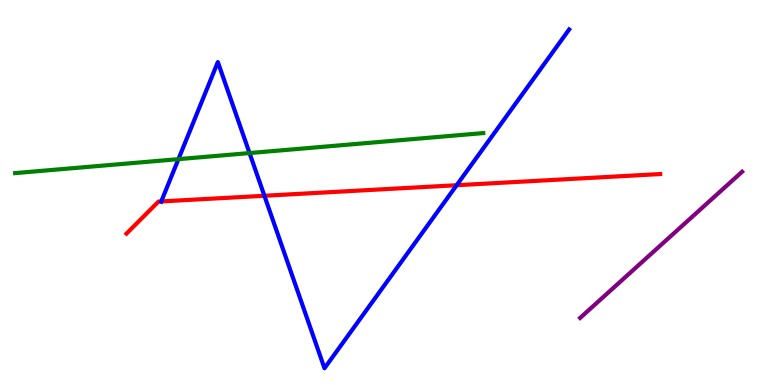[{'lines': ['blue', 'red'], 'intersections': [{'x': 2.08, 'y': 4.77}, {'x': 3.41, 'y': 4.92}, {'x': 5.89, 'y': 5.19}]}, {'lines': ['green', 'red'], 'intersections': []}, {'lines': ['purple', 'red'], 'intersections': []}, {'lines': ['blue', 'green'], 'intersections': [{'x': 2.3, 'y': 5.87}, {'x': 3.22, 'y': 6.02}]}, {'lines': ['blue', 'purple'], 'intersections': []}, {'lines': ['green', 'purple'], 'intersections': []}]